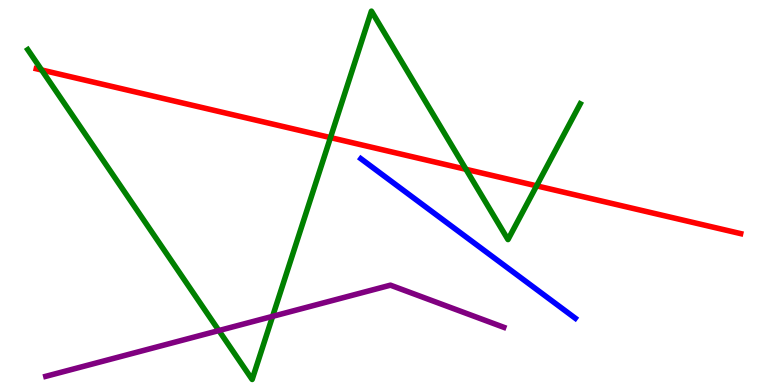[{'lines': ['blue', 'red'], 'intersections': []}, {'lines': ['green', 'red'], 'intersections': [{'x': 0.537, 'y': 8.18}, {'x': 4.26, 'y': 6.43}, {'x': 6.01, 'y': 5.6}, {'x': 6.92, 'y': 5.17}]}, {'lines': ['purple', 'red'], 'intersections': []}, {'lines': ['blue', 'green'], 'intersections': []}, {'lines': ['blue', 'purple'], 'intersections': []}, {'lines': ['green', 'purple'], 'intersections': [{'x': 2.82, 'y': 1.41}, {'x': 3.52, 'y': 1.78}]}]